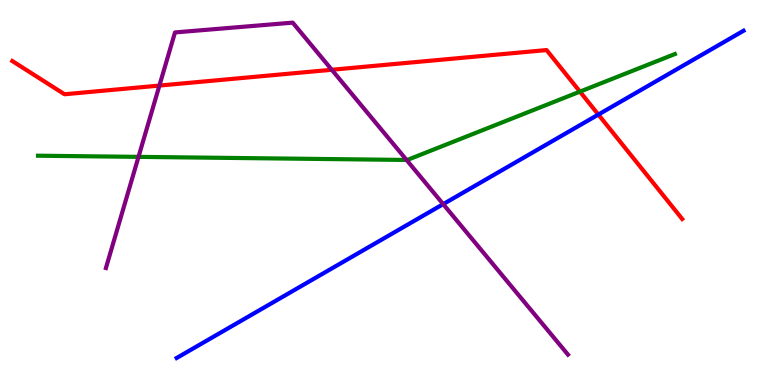[{'lines': ['blue', 'red'], 'intersections': [{'x': 7.72, 'y': 7.02}]}, {'lines': ['green', 'red'], 'intersections': [{'x': 7.48, 'y': 7.62}]}, {'lines': ['purple', 'red'], 'intersections': [{'x': 2.06, 'y': 7.78}, {'x': 4.28, 'y': 8.19}]}, {'lines': ['blue', 'green'], 'intersections': []}, {'lines': ['blue', 'purple'], 'intersections': [{'x': 5.72, 'y': 4.7}]}, {'lines': ['green', 'purple'], 'intersections': [{'x': 1.79, 'y': 5.93}, {'x': 5.25, 'y': 5.85}]}]